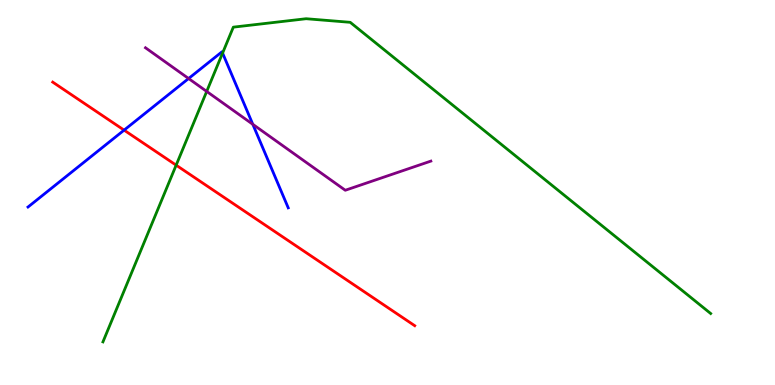[{'lines': ['blue', 'red'], 'intersections': [{'x': 1.6, 'y': 6.62}]}, {'lines': ['green', 'red'], 'intersections': [{'x': 2.27, 'y': 5.71}]}, {'lines': ['purple', 'red'], 'intersections': []}, {'lines': ['blue', 'green'], 'intersections': [{'x': 2.87, 'y': 8.62}]}, {'lines': ['blue', 'purple'], 'intersections': [{'x': 2.43, 'y': 7.96}, {'x': 3.26, 'y': 6.77}]}, {'lines': ['green', 'purple'], 'intersections': [{'x': 2.67, 'y': 7.63}]}]